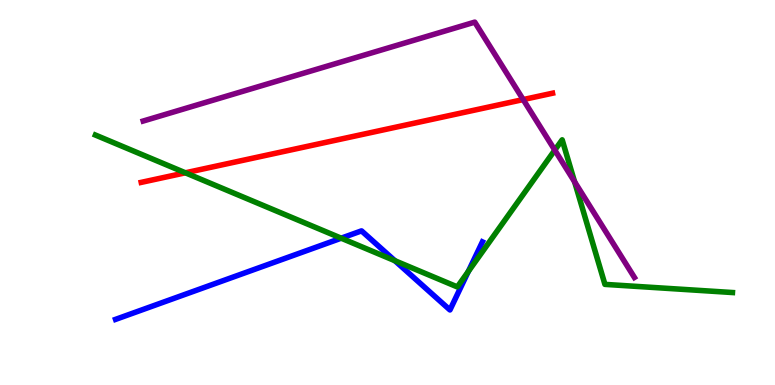[{'lines': ['blue', 'red'], 'intersections': []}, {'lines': ['green', 'red'], 'intersections': [{'x': 2.39, 'y': 5.51}]}, {'lines': ['purple', 'red'], 'intersections': [{'x': 6.75, 'y': 7.41}]}, {'lines': ['blue', 'green'], 'intersections': [{'x': 4.4, 'y': 3.81}, {'x': 5.1, 'y': 3.23}, {'x': 6.04, 'y': 2.95}]}, {'lines': ['blue', 'purple'], 'intersections': []}, {'lines': ['green', 'purple'], 'intersections': [{'x': 7.16, 'y': 6.1}, {'x': 7.41, 'y': 5.28}]}]